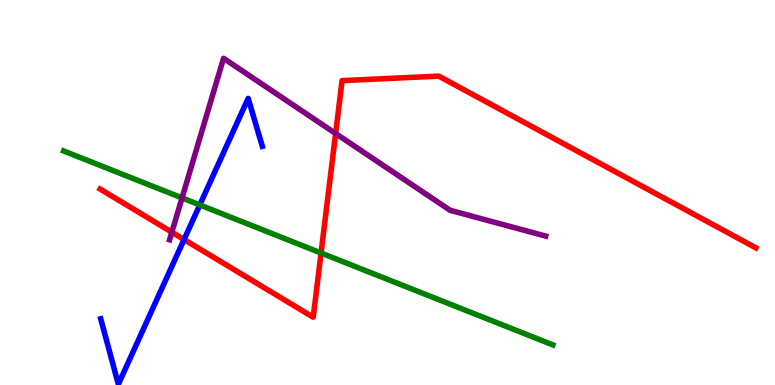[{'lines': ['blue', 'red'], 'intersections': [{'x': 2.38, 'y': 3.78}]}, {'lines': ['green', 'red'], 'intersections': [{'x': 4.14, 'y': 3.43}]}, {'lines': ['purple', 'red'], 'intersections': [{'x': 2.22, 'y': 3.97}, {'x': 4.33, 'y': 6.53}]}, {'lines': ['blue', 'green'], 'intersections': [{'x': 2.58, 'y': 4.68}]}, {'lines': ['blue', 'purple'], 'intersections': []}, {'lines': ['green', 'purple'], 'intersections': [{'x': 2.35, 'y': 4.86}]}]